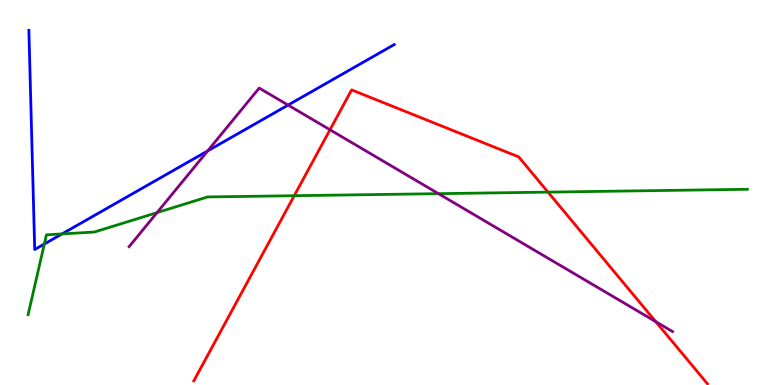[{'lines': ['blue', 'red'], 'intersections': []}, {'lines': ['green', 'red'], 'intersections': [{'x': 3.8, 'y': 4.92}, {'x': 7.07, 'y': 5.01}]}, {'lines': ['purple', 'red'], 'intersections': [{'x': 4.26, 'y': 6.63}, {'x': 8.46, 'y': 1.65}]}, {'lines': ['blue', 'green'], 'intersections': [{'x': 0.572, 'y': 3.66}, {'x': 0.8, 'y': 3.92}]}, {'lines': ['blue', 'purple'], 'intersections': [{'x': 2.68, 'y': 6.08}, {'x': 3.72, 'y': 7.27}]}, {'lines': ['green', 'purple'], 'intersections': [{'x': 2.03, 'y': 4.48}, {'x': 5.66, 'y': 4.97}]}]